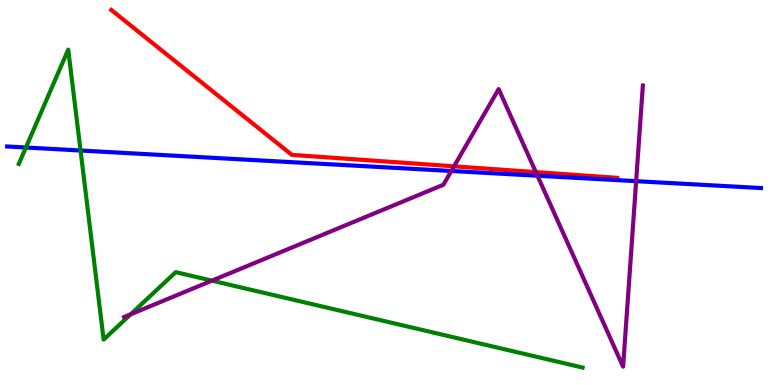[{'lines': ['blue', 'red'], 'intersections': []}, {'lines': ['green', 'red'], 'intersections': []}, {'lines': ['purple', 'red'], 'intersections': [{'x': 5.86, 'y': 5.68}, {'x': 6.91, 'y': 5.53}]}, {'lines': ['blue', 'green'], 'intersections': [{'x': 0.334, 'y': 6.17}, {'x': 1.04, 'y': 6.09}]}, {'lines': ['blue', 'purple'], 'intersections': [{'x': 5.82, 'y': 5.56}, {'x': 6.94, 'y': 5.44}, {'x': 8.21, 'y': 5.29}]}, {'lines': ['green', 'purple'], 'intersections': [{'x': 1.69, 'y': 1.84}, {'x': 2.73, 'y': 2.71}]}]